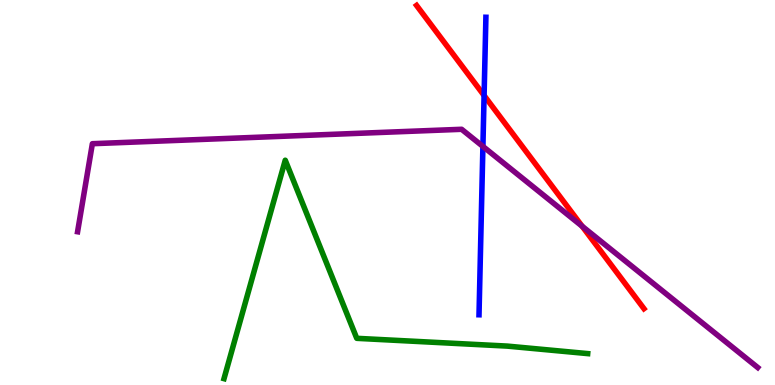[{'lines': ['blue', 'red'], 'intersections': [{'x': 6.25, 'y': 7.52}]}, {'lines': ['green', 'red'], 'intersections': []}, {'lines': ['purple', 'red'], 'intersections': [{'x': 7.51, 'y': 4.12}]}, {'lines': ['blue', 'green'], 'intersections': []}, {'lines': ['blue', 'purple'], 'intersections': [{'x': 6.23, 'y': 6.2}]}, {'lines': ['green', 'purple'], 'intersections': []}]